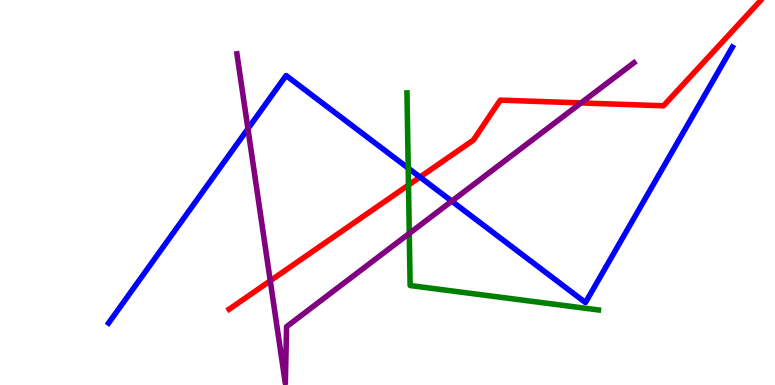[{'lines': ['blue', 'red'], 'intersections': [{'x': 5.42, 'y': 5.4}]}, {'lines': ['green', 'red'], 'intersections': [{'x': 5.27, 'y': 5.19}]}, {'lines': ['purple', 'red'], 'intersections': [{'x': 3.49, 'y': 2.71}, {'x': 7.5, 'y': 7.33}]}, {'lines': ['blue', 'green'], 'intersections': [{'x': 5.27, 'y': 5.63}]}, {'lines': ['blue', 'purple'], 'intersections': [{'x': 3.2, 'y': 6.66}, {'x': 5.83, 'y': 4.78}]}, {'lines': ['green', 'purple'], 'intersections': [{'x': 5.28, 'y': 3.94}]}]